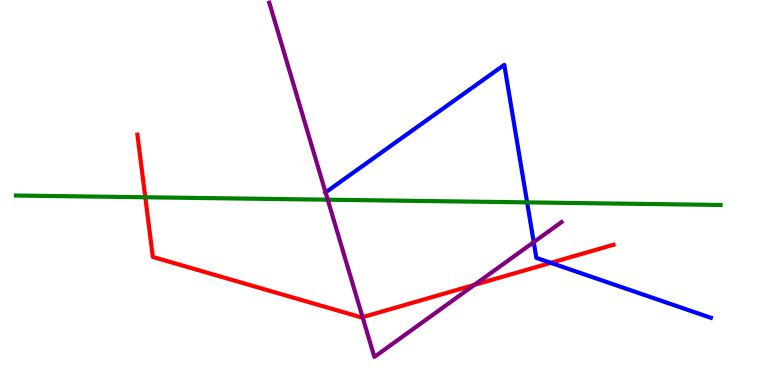[{'lines': ['blue', 'red'], 'intersections': [{'x': 7.11, 'y': 3.17}]}, {'lines': ['green', 'red'], 'intersections': [{'x': 1.87, 'y': 4.88}]}, {'lines': ['purple', 'red'], 'intersections': [{'x': 4.68, 'y': 1.76}, {'x': 6.12, 'y': 2.6}]}, {'lines': ['blue', 'green'], 'intersections': [{'x': 6.8, 'y': 4.74}]}, {'lines': ['blue', 'purple'], 'intersections': [{'x': 4.2, 'y': 5.0}, {'x': 6.89, 'y': 3.71}]}, {'lines': ['green', 'purple'], 'intersections': [{'x': 4.23, 'y': 4.81}]}]